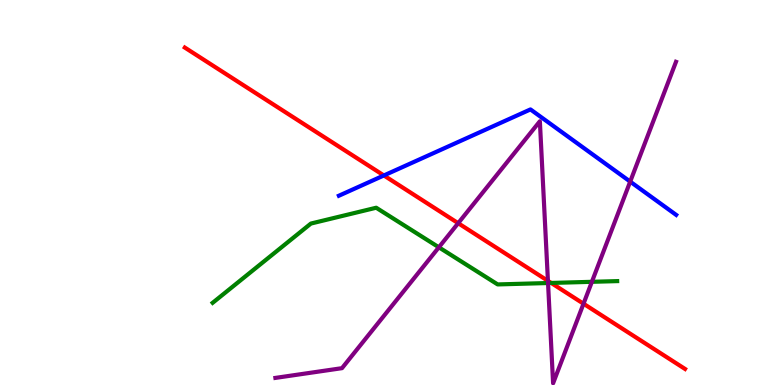[{'lines': ['blue', 'red'], 'intersections': [{'x': 4.95, 'y': 5.44}]}, {'lines': ['green', 'red'], 'intersections': [{'x': 7.11, 'y': 2.65}]}, {'lines': ['purple', 'red'], 'intersections': [{'x': 5.91, 'y': 4.2}, {'x': 7.07, 'y': 2.71}, {'x': 7.53, 'y': 2.11}]}, {'lines': ['blue', 'green'], 'intersections': []}, {'lines': ['blue', 'purple'], 'intersections': [{'x': 8.13, 'y': 5.28}]}, {'lines': ['green', 'purple'], 'intersections': [{'x': 5.66, 'y': 3.58}, {'x': 7.07, 'y': 2.65}, {'x': 7.64, 'y': 2.68}]}]